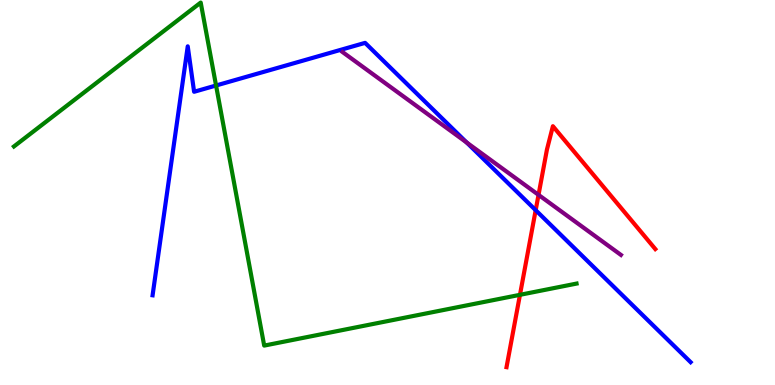[{'lines': ['blue', 'red'], 'intersections': [{'x': 6.91, 'y': 4.54}]}, {'lines': ['green', 'red'], 'intersections': [{'x': 6.71, 'y': 2.34}]}, {'lines': ['purple', 'red'], 'intersections': [{'x': 6.95, 'y': 4.94}]}, {'lines': ['blue', 'green'], 'intersections': [{'x': 2.79, 'y': 7.78}]}, {'lines': ['blue', 'purple'], 'intersections': [{'x': 6.02, 'y': 6.3}]}, {'lines': ['green', 'purple'], 'intersections': []}]